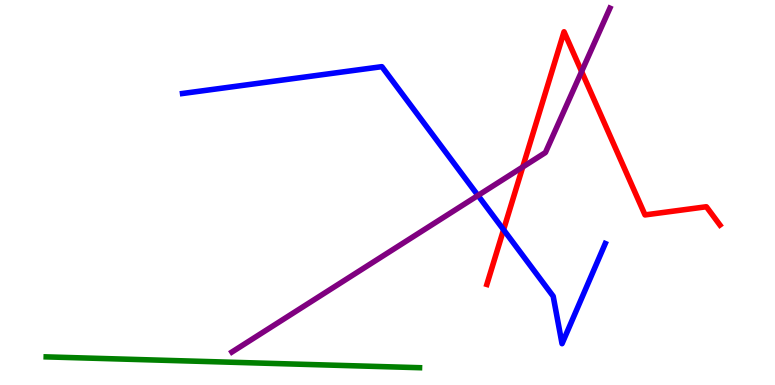[{'lines': ['blue', 'red'], 'intersections': [{'x': 6.5, 'y': 4.03}]}, {'lines': ['green', 'red'], 'intersections': []}, {'lines': ['purple', 'red'], 'intersections': [{'x': 6.74, 'y': 5.66}, {'x': 7.5, 'y': 8.14}]}, {'lines': ['blue', 'green'], 'intersections': []}, {'lines': ['blue', 'purple'], 'intersections': [{'x': 6.17, 'y': 4.92}]}, {'lines': ['green', 'purple'], 'intersections': []}]